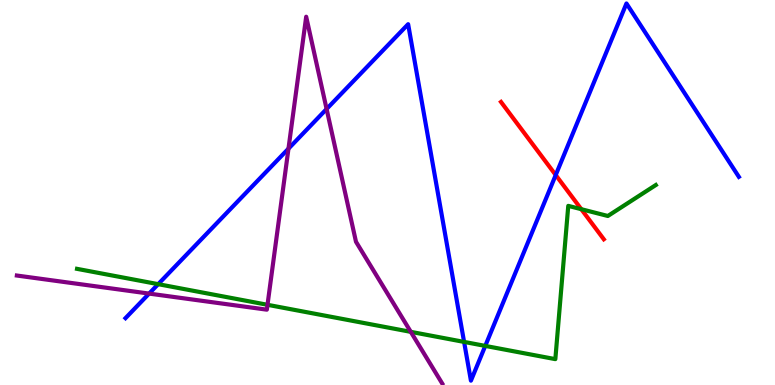[{'lines': ['blue', 'red'], 'intersections': [{'x': 7.17, 'y': 5.45}]}, {'lines': ['green', 'red'], 'intersections': [{'x': 7.5, 'y': 4.57}]}, {'lines': ['purple', 'red'], 'intersections': []}, {'lines': ['blue', 'green'], 'intersections': [{'x': 2.04, 'y': 2.62}, {'x': 5.99, 'y': 1.12}, {'x': 6.26, 'y': 1.02}]}, {'lines': ['blue', 'purple'], 'intersections': [{'x': 1.92, 'y': 2.37}, {'x': 3.72, 'y': 6.14}, {'x': 4.21, 'y': 7.17}]}, {'lines': ['green', 'purple'], 'intersections': [{'x': 3.45, 'y': 2.08}, {'x': 5.3, 'y': 1.38}]}]